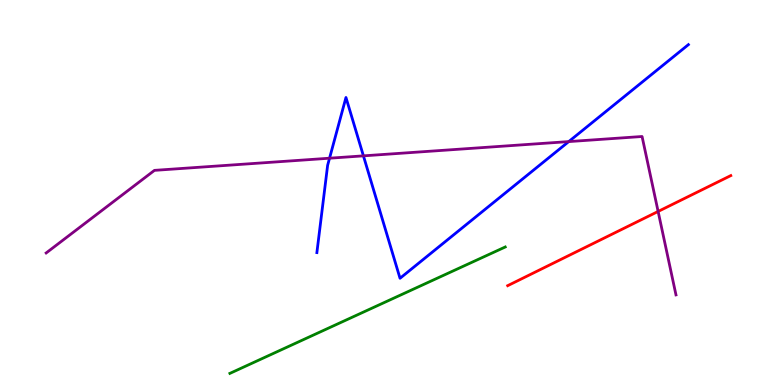[{'lines': ['blue', 'red'], 'intersections': []}, {'lines': ['green', 'red'], 'intersections': []}, {'lines': ['purple', 'red'], 'intersections': [{'x': 8.49, 'y': 4.51}]}, {'lines': ['blue', 'green'], 'intersections': []}, {'lines': ['blue', 'purple'], 'intersections': [{'x': 4.25, 'y': 5.89}, {'x': 4.69, 'y': 5.95}, {'x': 7.34, 'y': 6.32}]}, {'lines': ['green', 'purple'], 'intersections': []}]